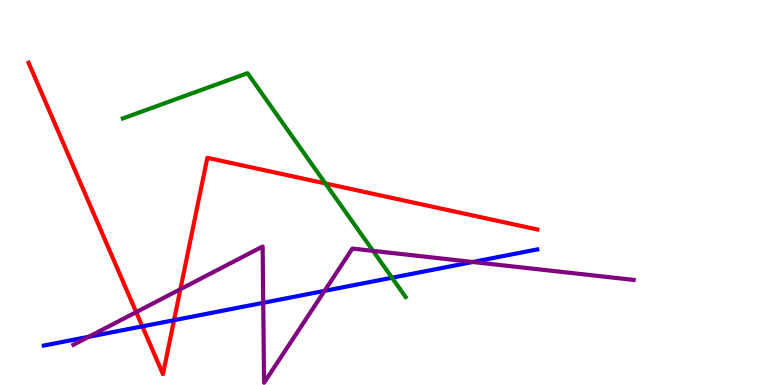[{'lines': ['blue', 'red'], 'intersections': [{'x': 1.84, 'y': 1.52}, {'x': 2.25, 'y': 1.68}]}, {'lines': ['green', 'red'], 'intersections': [{'x': 4.2, 'y': 5.23}]}, {'lines': ['purple', 'red'], 'intersections': [{'x': 1.76, 'y': 1.89}, {'x': 2.33, 'y': 2.49}]}, {'lines': ['blue', 'green'], 'intersections': [{'x': 5.06, 'y': 2.79}]}, {'lines': ['blue', 'purple'], 'intersections': [{'x': 1.14, 'y': 1.25}, {'x': 3.4, 'y': 2.13}, {'x': 4.19, 'y': 2.45}, {'x': 6.1, 'y': 3.2}]}, {'lines': ['green', 'purple'], 'intersections': [{'x': 4.81, 'y': 3.48}]}]